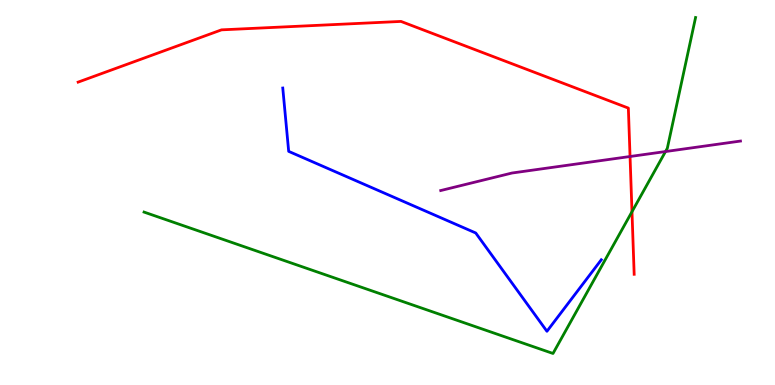[{'lines': ['blue', 'red'], 'intersections': []}, {'lines': ['green', 'red'], 'intersections': [{'x': 8.15, 'y': 4.5}]}, {'lines': ['purple', 'red'], 'intersections': [{'x': 8.13, 'y': 5.93}]}, {'lines': ['blue', 'green'], 'intersections': []}, {'lines': ['blue', 'purple'], 'intersections': []}, {'lines': ['green', 'purple'], 'intersections': [{'x': 8.59, 'y': 6.06}]}]